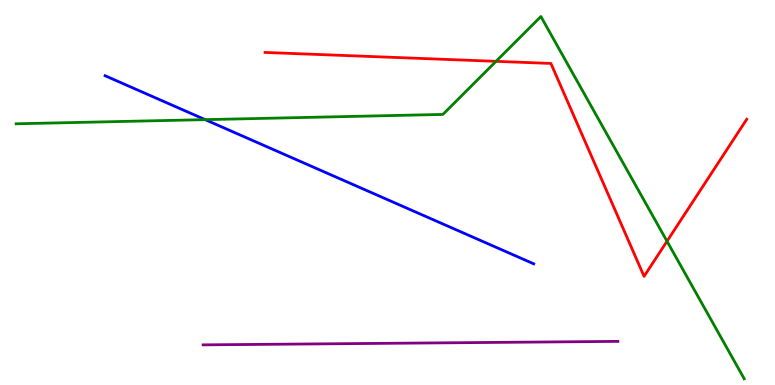[{'lines': ['blue', 'red'], 'intersections': []}, {'lines': ['green', 'red'], 'intersections': [{'x': 6.4, 'y': 8.41}, {'x': 8.61, 'y': 3.73}]}, {'lines': ['purple', 'red'], 'intersections': []}, {'lines': ['blue', 'green'], 'intersections': [{'x': 2.65, 'y': 6.89}]}, {'lines': ['blue', 'purple'], 'intersections': []}, {'lines': ['green', 'purple'], 'intersections': []}]